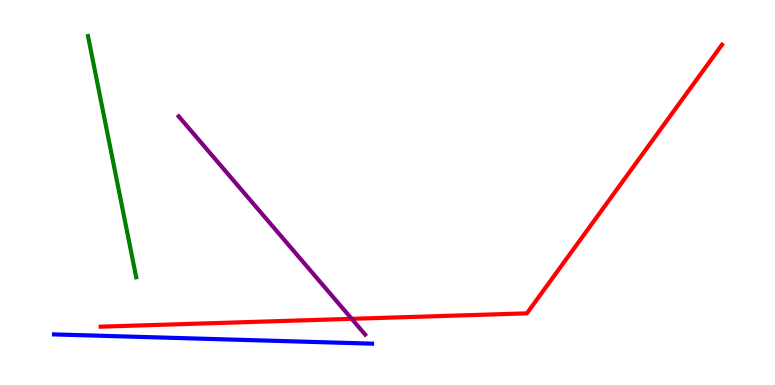[{'lines': ['blue', 'red'], 'intersections': []}, {'lines': ['green', 'red'], 'intersections': []}, {'lines': ['purple', 'red'], 'intersections': [{'x': 4.54, 'y': 1.72}]}, {'lines': ['blue', 'green'], 'intersections': []}, {'lines': ['blue', 'purple'], 'intersections': []}, {'lines': ['green', 'purple'], 'intersections': []}]